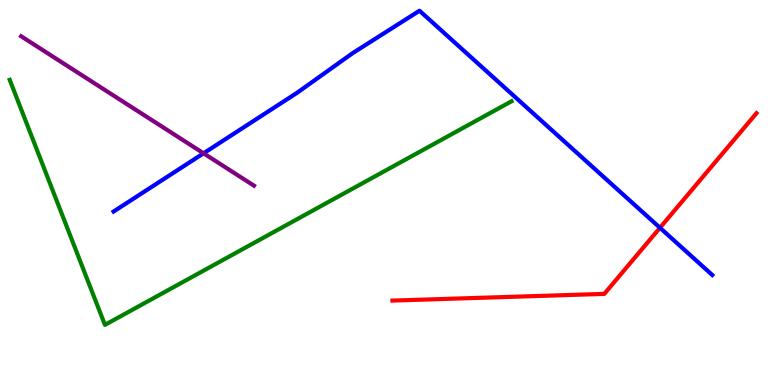[{'lines': ['blue', 'red'], 'intersections': [{'x': 8.52, 'y': 4.08}]}, {'lines': ['green', 'red'], 'intersections': []}, {'lines': ['purple', 'red'], 'intersections': []}, {'lines': ['blue', 'green'], 'intersections': []}, {'lines': ['blue', 'purple'], 'intersections': [{'x': 2.63, 'y': 6.02}]}, {'lines': ['green', 'purple'], 'intersections': []}]